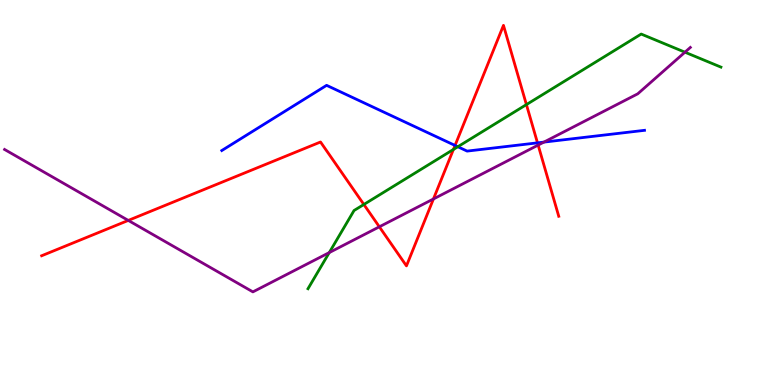[{'lines': ['blue', 'red'], 'intersections': [{'x': 5.87, 'y': 6.22}, {'x': 6.94, 'y': 6.29}]}, {'lines': ['green', 'red'], 'intersections': [{'x': 4.7, 'y': 4.69}, {'x': 5.85, 'y': 6.12}, {'x': 6.79, 'y': 7.28}]}, {'lines': ['purple', 'red'], 'intersections': [{'x': 1.66, 'y': 4.27}, {'x': 4.89, 'y': 4.11}, {'x': 5.59, 'y': 4.83}, {'x': 6.94, 'y': 6.23}]}, {'lines': ['blue', 'green'], 'intersections': [{'x': 5.91, 'y': 6.19}]}, {'lines': ['blue', 'purple'], 'intersections': [{'x': 7.02, 'y': 6.31}]}, {'lines': ['green', 'purple'], 'intersections': [{'x': 4.25, 'y': 3.44}, {'x': 8.84, 'y': 8.64}]}]